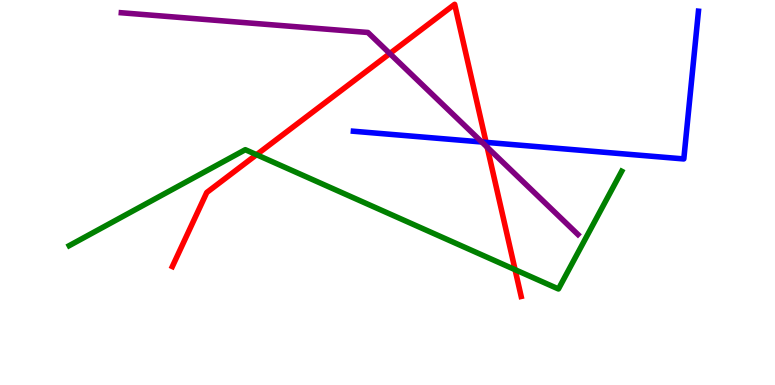[{'lines': ['blue', 'red'], 'intersections': [{'x': 6.27, 'y': 6.3}]}, {'lines': ['green', 'red'], 'intersections': [{'x': 3.31, 'y': 5.98}, {'x': 6.65, 'y': 3.0}]}, {'lines': ['purple', 'red'], 'intersections': [{'x': 5.03, 'y': 8.61}, {'x': 6.29, 'y': 6.18}]}, {'lines': ['blue', 'green'], 'intersections': []}, {'lines': ['blue', 'purple'], 'intersections': [{'x': 6.22, 'y': 6.31}]}, {'lines': ['green', 'purple'], 'intersections': []}]